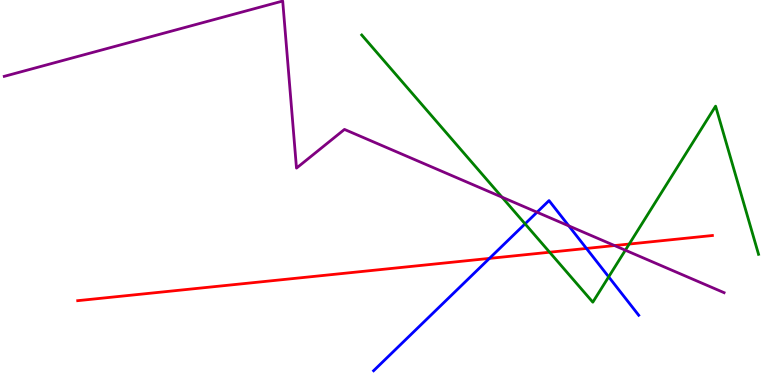[{'lines': ['blue', 'red'], 'intersections': [{'x': 6.32, 'y': 3.29}, {'x': 7.57, 'y': 3.55}]}, {'lines': ['green', 'red'], 'intersections': [{'x': 7.09, 'y': 3.45}, {'x': 8.12, 'y': 3.66}]}, {'lines': ['purple', 'red'], 'intersections': [{'x': 7.93, 'y': 3.62}]}, {'lines': ['blue', 'green'], 'intersections': [{'x': 6.78, 'y': 4.19}, {'x': 7.85, 'y': 2.81}]}, {'lines': ['blue', 'purple'], 'intersections': [{'x': 6.93, 'y': 4.49}, {'x': 7.34, 'y': 4.13}]}, {'lines': ['green', 'purple'], 'intersections': [{'x': 6.48, 'y': 4.88}, {'x': 8.07, 'y': 3.5}]}]